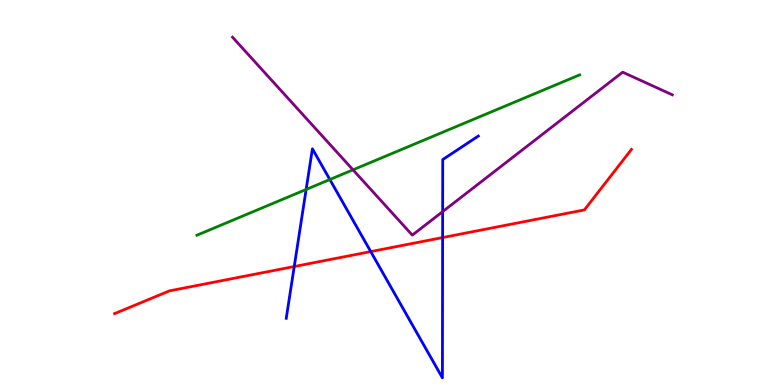[{'lines': ['blue', 'red'], 'intersections': [{'x': 3.8, 'y': 3.08}, {'x': 4.78, 'y': 3.47}, {'x': 5.71, 'y': 3.83}]}, {'lines': ['green', 'red'], 'intersections': []}, {'lines': ['purple', 'red'], 'intersections': []}, {'lines': ['blue', 'green'], 'intersections': [{'x': 3.95, 'y': 5.08}, {'x': 4.26, 'y': 5.34}]}, {'lines': ['blue', 'purple'], 'intersections': [{'x': 5.71, 'y': 4.5}]}, {'lines': ['green', 'purple'], 'intersections': [{'x': 4.55, 'y': 5.59}]}]